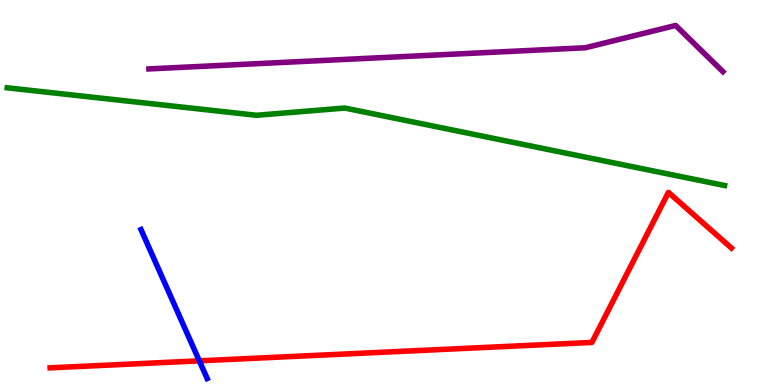[{'lines': ['blue', 'red'], 'intersections': [{'x': 2.57, 'y': 0.628}]}, {'lines': ['green', 'red'], 'intersections': []}, {'lines': ['purple', 'red'], 'intersections': []}, {'lines': ['blue', 'green'], 'intersections': []}, {'lines': ['blue', 'purple'], 'intersections': []}, {'lines': ['green', 'purple'], 'intersections': []}]